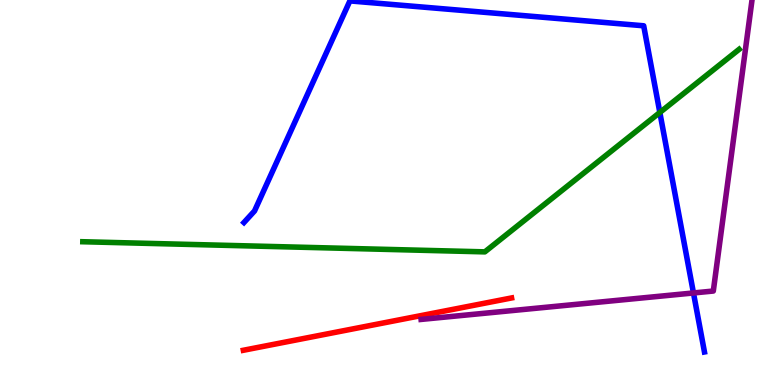[{'lines': ['blue', 'red'], 'intersections': []}, {'lines': ['green', 'red'], 'intersections': []}, {'lines': ['purple', 'red'], 'intersections': []}, {'lines': ['blue', 'green'], 'intersections': [{'x': 8.51, 'y': 7.08}]}, {'lines': ['blue', 'purple'], 'intersections': [{'x': 8.95, 'y': 2.39}]}, {'lines': ['green', 'purple'], 'intersections': []}]